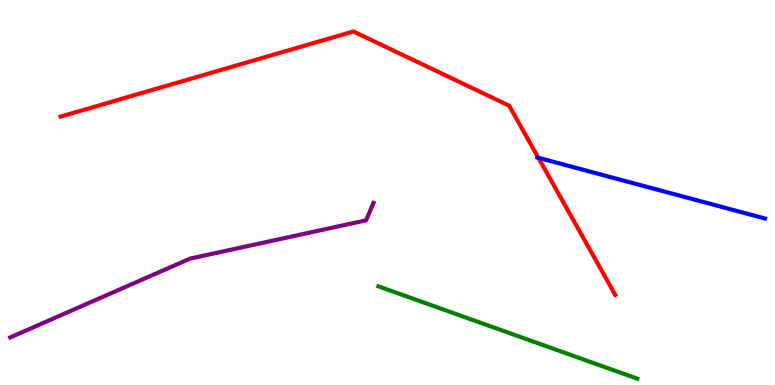[{'lines': ['blue', 'red'], 'intersections': [{'x': 6.95, 'y': 5.9}]}, {'lines': ['green', 'red'], 'intersections': []}, {'lines': ['purple', 'red'], 'intersections': []}, {'lines': ['blue', 'green'], 'intersections': []}, {'lines': ['blue', 'purple'], 'intersections': []}, {'lines': ['green', 'purple'], 'intersections': []}]